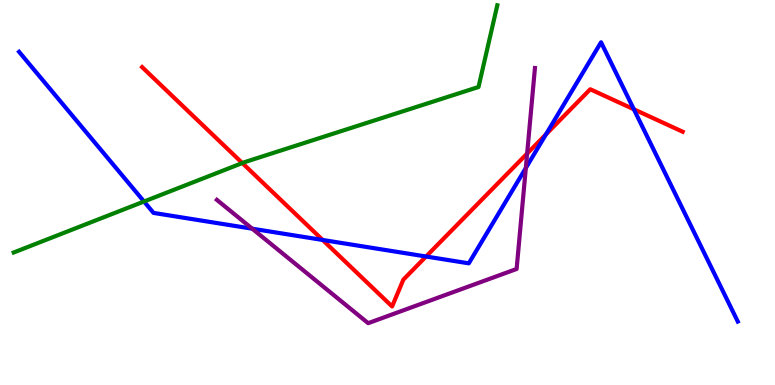[{'lines': ['blue', 'red'], 'intersections': [{'x': 4.16, 'y': 3.77}, {'x': 5.5, 'y': 3.34}, {'x': 7.04, 'y': 6.51}, {'x': 8.18, 'y': 7.16}]}, {'lines': ['green', 'red'], 'intersections': [{'x': 3.13, 'y': 5.76}]}, {'lines': ['purple', 'red'], 'intersections': [{'x': 6.8, 'y': 6.01}]}, {'lines': ['blue', 'green'], 'intersections': [{'x': 1.86, 'y': 4.77}]}, {'lines': ['blue', 'purple'], 'intersections': [{'x': 3.25, 'y': 4.06}, {'x': 6.78, 'y': 5.64}]}, {'lines': ['green', 'purple'], 'intersections': []}]